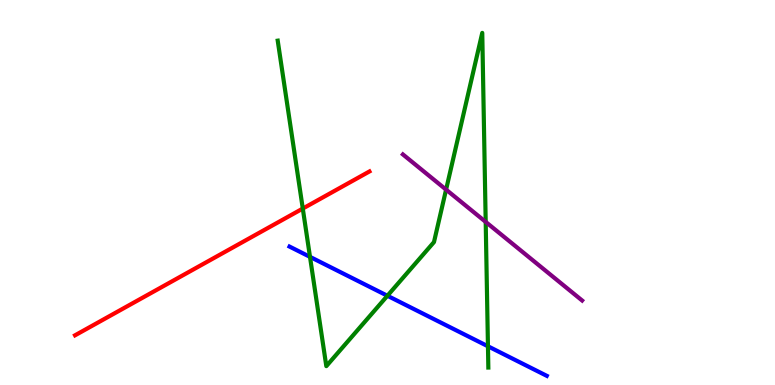[{'lines': ['blue', 'red'], 'intersections': []}, {'lines': ['green', 'red'], 'intersections': [{'x': 3.91, 'y': 4.58}]}, {'lines': ['purple', 'red'], 'intersections': []}, {'lines': ['blue', 'green'], 'intersections': [{'x': 4.0, 'y': 3.33}, {'x': 5.0, 'y': 2.32}, {'x': 6.3, 'y': 1.01}]}, {'lines': ['blue', 'purple'], 'intersections': []}, {'lines': ['green', 'purple'], 'intersections': [{'x': 5.76, 'y': 5.07}, {'x': 6.27, 'y': 4.24}]}]